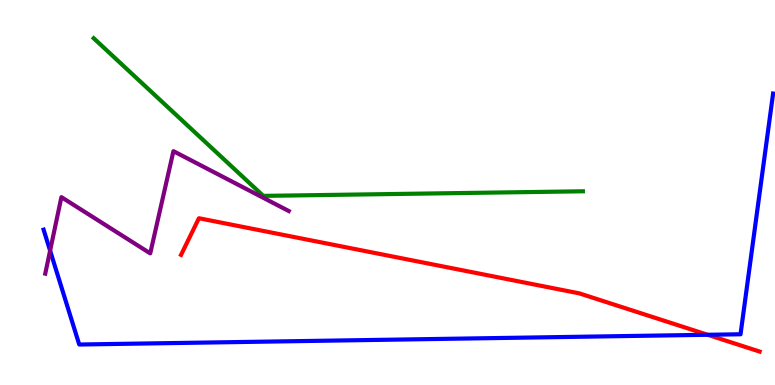[{'lines': ['blue', 'red'], 'intersections': [{'x': 9.13, 'y': 1.3}]}, {'lines': ['green', 'red'], 'intersections': []}, {'lines': ['purple', 'red'], 'intersections': []}, {'lines': ['blue', 'green'], 'intersections': []}, {'lines': ['blue', 'purple'], 'intersections': [{'x': 0.647, 'y': 3.49}]}, {'lines': ['green', 'purple'], 'intersections': []}]